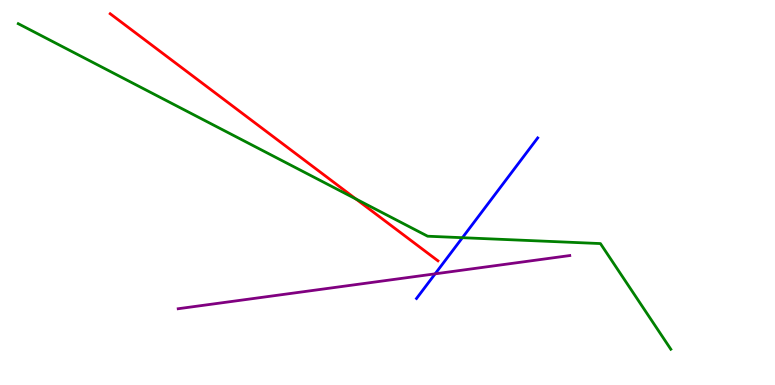[{'lines': ['blue', 'red'], 'intersections': []}, {'lines': ['green', 'red'], 'intersections': [{'x': 4.59, 'y': 4.83}]}, {'lines': ['purple', 'red'], 'intersections': []}, {'lines': ['blue', 'green'], 'intersections': [{'x': 5.97, 'y': 3.83}]}, {'lines': ['blue', 'purple'], 'intersections': [{'x': 5.61, 'y': 2.89}]}, {'lines': ['green', 'purple'], 'intersections': []}]